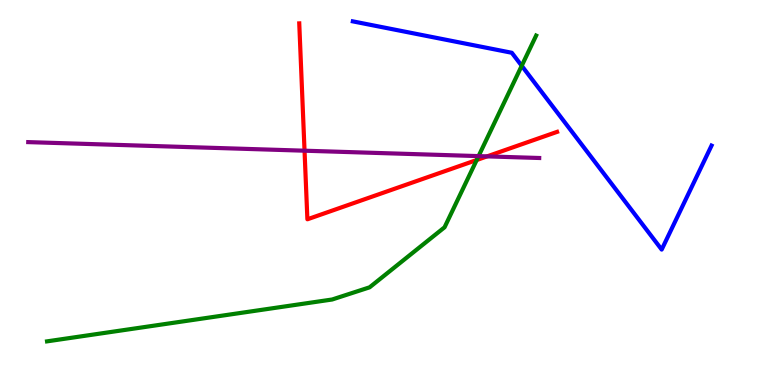[{'lines': ['blue', 'red'], 'intersections': []}, {'lines': ['green', 'red'], 'intersections': [{'x': 6.15, 'y': 5.84}]}, {'lines': ['purple', 'red'], 'intersections': [{'x': 3.93, 'y': 6.09}, {'x': 6.29, 'y': 5.94}]}, {'lines': ['blue', 'green'], 'intersections': [{'x': 6.73, 'y': 8.29}]}, {'lines': ['blue', 'purple'], 'intersections': []}, {'lines': ['green', 'purple'], 'intersections': [{'x': 6.18, 'y': 5.95}]}]